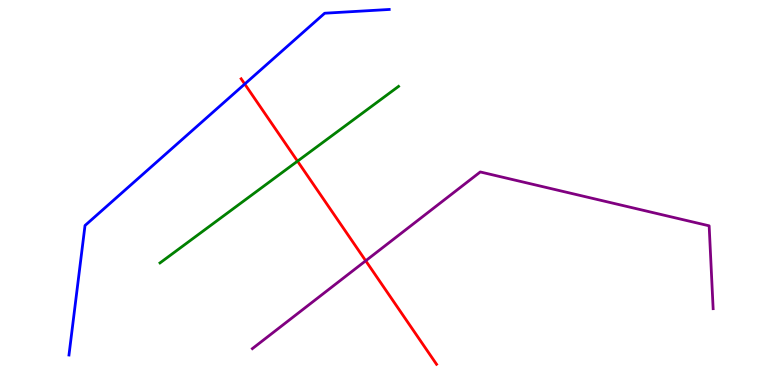[{'lines': ['blue', 'red'], 'intersections': [{'x': 3.16, 'y': 7.82}]}, {'lines': ['green', 'red'], 'intersections': [{'x': 3.84, 'y': 5.81}]}, {'lines': ['purple', 'red'], 'intersections': [{'x': 4.72, 'y': 3.23}]}, {'lines': ['blue', 'green'], 'intersections': []}, {'lines': ['blue', 'purple'], 'intersections': []}, {'lines': ['green', 'purple'], 'intersections': []}]